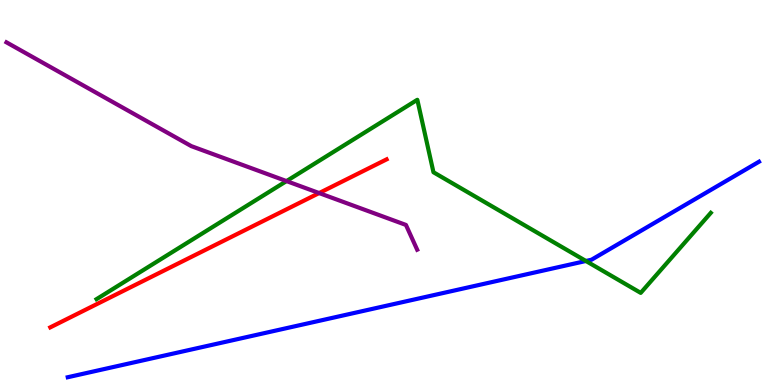[{'lines': ['blue', 'red'], 'intersections': []}, {'lines': ['green', 'red'], 'intersections': []}, {'lines': ['purple', 'red'], 'intersections': [{'x': 4.12, 'y': 4.99}]}, {'lines': ['blue', 'green'], 'intersections': [{'x': 7.56, 'y': 3.22}]}, {'lines': ['blue', 'purple'], 'intersections': []}, {'lines': ['green', 'purple'], 'intersections': [{'x': 3.7, 'y': 5.3}]}]